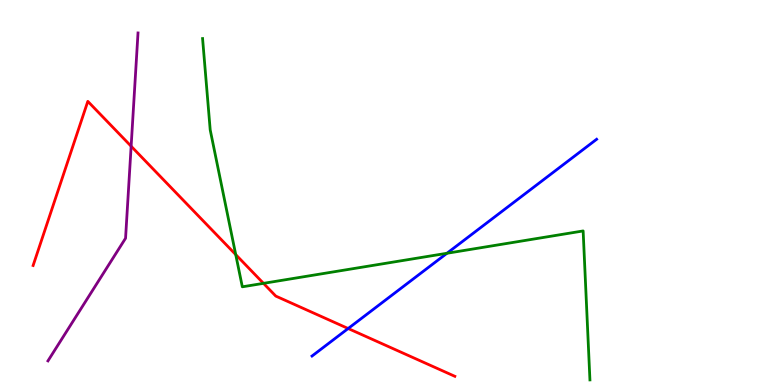[{'lines': ['blue', 'red'], 'intersections': [{'x': 4.49, 'y': 1.47}]}, {'lines': ['green', 'red'], 'intersections': [{'x': 3.04, 'y': 3.39}, {'x': 3.4, 'y': 2.64}]}, {'lines': ['purple', 'red'], 'intersections': [{'x': 1.69, 'y': 6.2}]}, {'lines': ['blue', 'green'], 'intersections': [{'x': 5.77, 'y': 3.42}]}, {'lines': ['blue', 'purple'], 'intersections': []}, {'lines': ['green', 'purple'], 'intersections': []}]